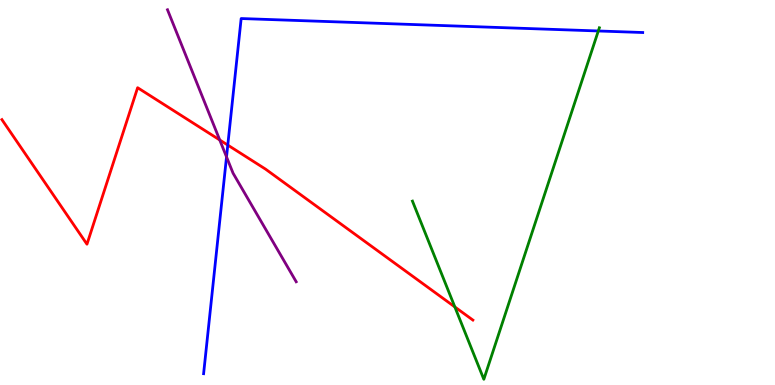[{'lines': ['blue', 'red'], 'intersections': [{'x': 2.94, 'y': 6.23}]}, {'lines': ['green', 'red'], 'intersections': [{'x': 5.87, 'y': 2.03}]}, {'lines': ['purple', 'red'], 'intersections': [{'x': 2.84, 'y': 6.36}]}, {'lines': ['blue', 'green'], 'intersections': [{'x': 7.72, 'y': 9.2}]}, {'lines': ['blue', 'purple'], 'intersections': [{'x': 2.92, 'y': 5.92}]}, {'lines': ['green', 'purple'], 'intersections': []}]